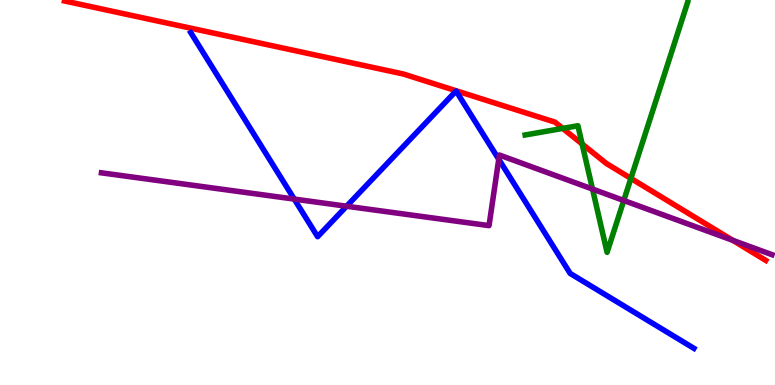[{'lines': ['blue', 'red'], 'intersections': []}, {'lines': ['green', 'red'], 'intersections': [{'x': 7.26, 'y': 6.67}, {'x': 7.51, 'y': 6.26}, {'x': 8.14, 'y': 5.37}]}, {'lines': ['purple', 'red'], 'intersections': [{'x': 9.45, 'y': 3.76}]}, {'lines': ['blue', 'green'], 'intersections': []}, {'lines': ['blue', 'purple'], 'intersections': [{'x': 3.8, 'y': 4.83}, {'x': 4.47, 'y': 4.64}, {'x': 6.44, 'y': 5.86}]}, {'lines': ['green', 'purple'], 'intersections': [{'x': 7.65, 'y': 5.09}, {'x': 8.05, 'y': 4.79}]}]